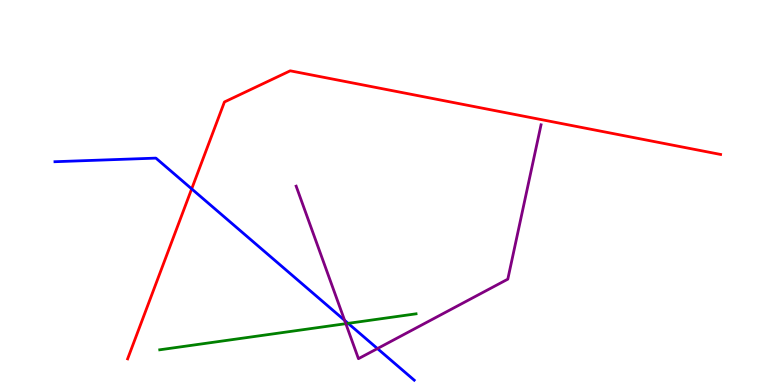[{'lines': ['blue', 'red'], 'intersections': [{'x': 2.47, 'y': 5.09}]}, {'lines': ['green', 'red'], 'intersections': []}, {'lines': ['purple', 'red'], 'intersections': []}, {'lines': ['blue', 'green'], 'intersections': [{'x': 4.49, 'y': 1.6}]}, {'lines': ['blue', 'purple'], 'intersections': [{'x': 4.45, 'y': 1.68}, {'x': 4.87, 'y': 0.946}]}, {'lines': ['green', 'purple'], 'intersections': [{'x': 4.46, 'y': 1.59}]}]